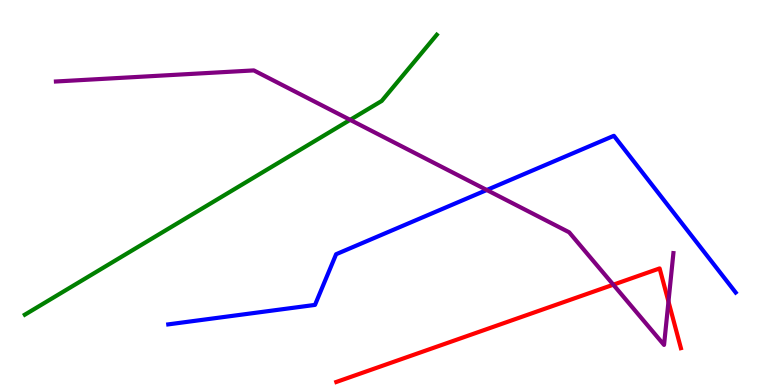[{'lines': ['blue', 'red'], 'intersections': []}, {'lines': ['green', 'red'], 'intersections': []}, {'lines': ['purple', 'red'], 'intersections': [{'x': 7.91, 'y': 2.61}, {'x': 8.63, 'y': 2.17}]}, {'lines': ['blue', 'green'], 'intersections': []}, {'lines': ['blue', 'purple'], 'intersections': [{'x': 6.28, 'y': 5.07}]}, {'lines': ['green', 'purple'], 'intersections': [{'x': 4.52, 'y': 6.89}]}]